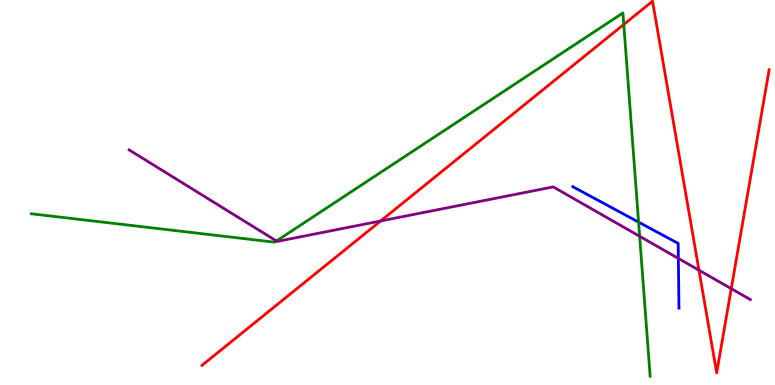[{'lines': ['blue', 'red'], 'intersections': []}, {'lines': ['green', 'red'], 'intersections': [{'x': 8.05, 'y': 9.36}]}, {'lines': ['purple', 'red'], 'intersections': [{'x': 4.91, 'y': 4.26}, {'x': 9.02, 'y': 2.98}, {'x': 9.44, 'y': 2.5}]}, {'lines': ['blue', 'green'], 'intersections': [{'x': 8.24, 'y': 4.23}]}, {'lines': ['blue', 'purple'], 'intersections': [{'x': 8.75, 'y': 3.29}]}, {'lines': ['green', 'purple'], 'intersections': [{'x': 3.57, 'y': 3.74}, {'x': 8.25, 'y': 3.86}]}]